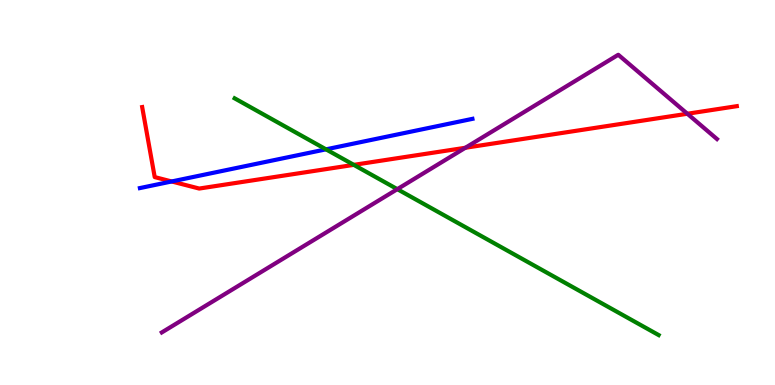[{'lines': ['blue', 'red'], 'intersections': [{'x': 2.22, 'y': 5.29}]}, {'lines': ['green', 'red'], 'intersections': [{'x': 4.57, 'y': 5.72}]}, {'lines': ['purple', 'red'], 'intersections': [{'x': 6.0, 'y': 6.16}, {'x': 8.87, 'y': 7.05}]}, {'lines': ['blue', 'green'], 'intersections': [{'x': 4.21, 'y': 6.12}]}, {'lines': ['blue', 'purple'], 'intersections': []}, {'lines': ['green', 'purple'], 'intersections': [{'x': 5.13, 'y': 5.09}]}]